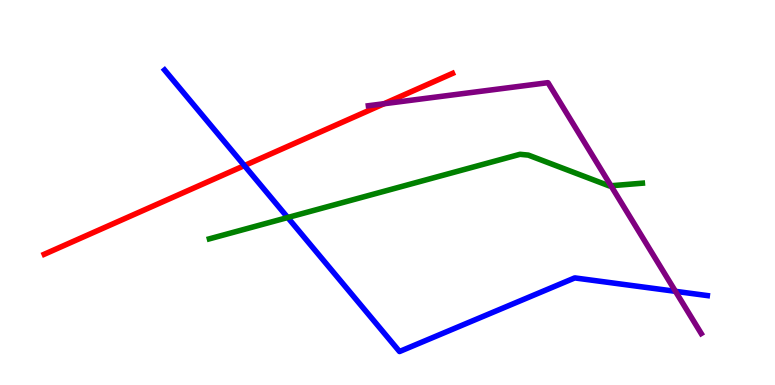[{'lines': ['blue', 'red'], 'intersections': [{'x': 3.15, 'y': 5.7}]}, {'lines': ['green', 'red'], 'intersections': []}, {'lines': ['purple', 'red'], 'intersections': [{'x': 4.96, 'y': 7.31}]}, {'lines': ['blue', 'green'], 'intersections': [{'x': 3.71, 'y': 4.35}]}, {'lines': ['blue', 'purple'], 'intersections': [{'x': 8.72, 'y': 2.43}]}, {'lines': ['green', 'purple'], 'intersections': [{'x': 7.88, 'y': 5.17}]}]